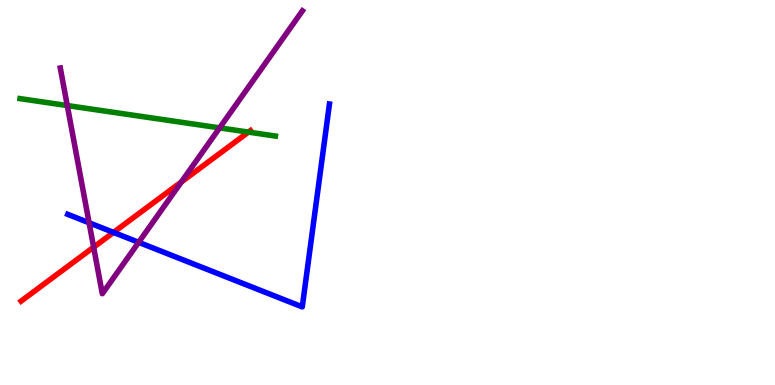[{'lines': ['blue', 'red'], 'intersections': [{'x': 1.46, 'y': 3.96}]}, {'lines': ['green', 'red'], 'intersections': [{'x': 3.21, 'y': 6.57}]}, {'lines': ['purple', 'red'], 'intersections': [{'x': 1.21, 'y': 3.58}, {'x': 2.34, 'y': 5.27}]}, {'lines': ['blue', 'green'], 'intersections': []}, {'lines': ['blue', 'purple'], 'intersections': [{'x': 1.15, 'y': 4.21}, {'x': 1.79, 'y': 3.71}]}, {'lines': ['green', 'purple'], 'intersections': [{'x': 0.868, 'y': 7.26}, {'x': 2.83, 'y': 6.68}]}]